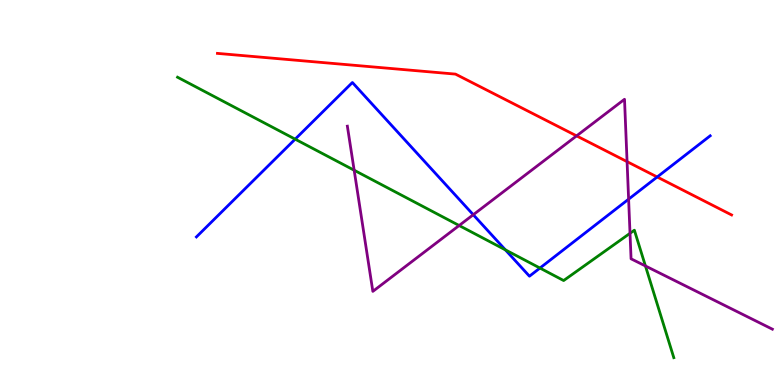[{'lines': ['blue', 'red'], 'intersections': [{'x': 8.48, 'y': 5.4}]}, {'lines': ['green', 'red'], 'intersections': []}, {'lines': ['purple', 'red'], 'intersections': [{'x': 7.44, 'y': 6.47}, {'x': 8.09, 'y': 5.8}]}, {'lines': ['blue', 'green'], 'intersections': [{'x': 3.81, 'y': 6.39}, {'x': 6.52, 'y': 3.51}, {'x': 6.97, 'y': 3.04}]}, {'lines': ['blue', 'purple'], 'intersections': [{'x': 6.11, 'y': 4.42}, {'x': 8.11, 'y': 4.83}]}, {'lines': ['green', 'purple'], 'intersections': [{'x': 4.57, 'y': 5.58}, {'x': 5.92, 'y': 4.14}, {'x': 8.13, 'y': 3.94}, {'x': 8.33, 'y': 3.09}]}]